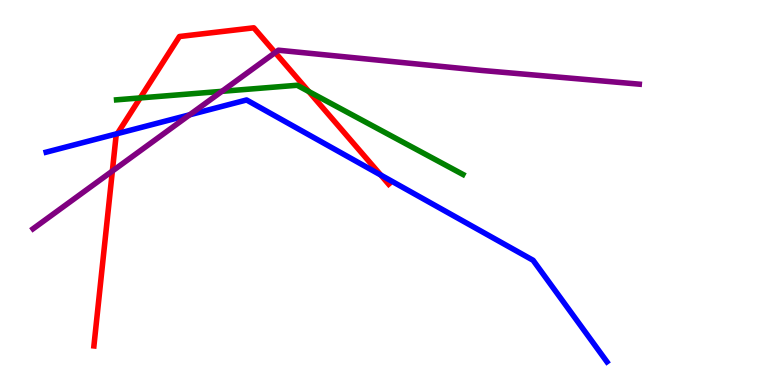[{'lines': ['blue', 'red'], 'intersections': [{'x': 1.51, 'y': 6.53}, {'x': 4.91, 'y': 5.45}]}, {'lines': ['green', 'red'], 'intersections': [{'x': 1.81, 'y': 7.46}, {'x': 3.98, 'y': 7.62}]}, {'lines': ['purple', 'red'], 'intersections': [{'x': 1.45, 'y': 5.56}, {'x': 3.55, 'y': 8.63}]}, {'lines': ['blue', 'green'], 'intersections': []}, {'lines': ['blue', 'purple'], 'intersections': [{'x': 2.45, 'y': 7.02}]}, {'lines': ['green', 'purple'], 'intersections': [{'x': 2.86, 'y': 7.63}]}]